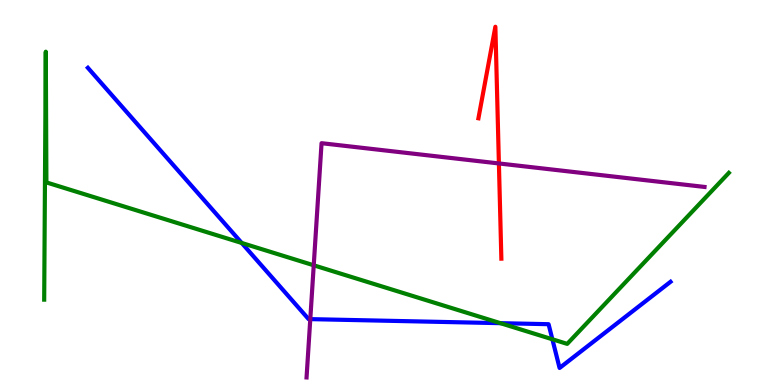[{'lines': ['blue', 'red'], 'intersections': []}, {'lines': ['green', 'red'], 'intersections': []}, {'lines': ['purple', 'red'], 'intersections': [{'x': 6.44, 'y': 5.75}]}, {'lines': ['blue', 'green'], 'intersections': [{'x': 3.12, 'y': 3.69}, {'x': 6.46, 'y': 1.61}, {'x': 7.13, 'y': 1.19}]}, {'lines': ['blue', 'purple'], 'intersections': [{'x': 4.0, 'y': 1.71}]}, {'lines': ['green', 'purple'], 'intersections': [{'x': 4.05, 'y': 3.11}]}]